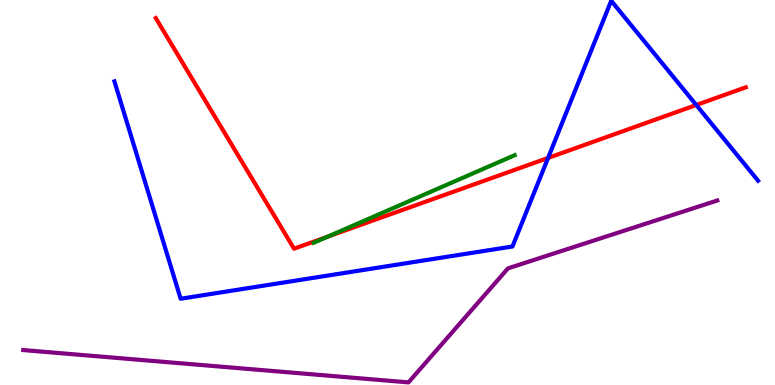[{'lines': ['blue', 'red'], 'intersections': [{'x': 7.07, 'y': 5.9}, {'x': 8.98, 'y': 7.27}]}, {'lines': ['green', 'red'], 'intersections': [{'x': 4.23, 'y': 3.85}]}, {'lines': ['purple', 'red'], 'intersections': []}, {'lines': ['blue', 'green'], 'intersections': []}, {'lines': ['blue', 'purple'], 'intersections': []}, {'lines': ['green', 'purple'], 'intersections': []}]